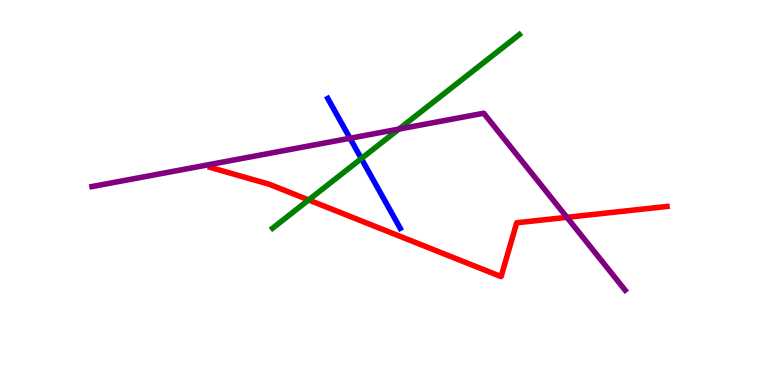[{'lines': ['blue', 'red'], 'intersections': []}, {'lines': ['green', 'red'], 'intersections': [{'x': 3.98, 'y': 4.81}]}, {'lines': ['purple', 'red'], 'intersections': [{'x': 7.31, 'y': 4.36}]}, {'lines': ['blue', 'green'], 'intersections': [{'x': 4.66, 'y': 5.88}]}, {'lines': ['blue', 'purple'], 'intersections': [{'x': 4.52, 'y': 6.41}]}, {'lines': ['green', 'purple'], 'intersections': [{'x': 5.15, 'y': 6.65}]}]